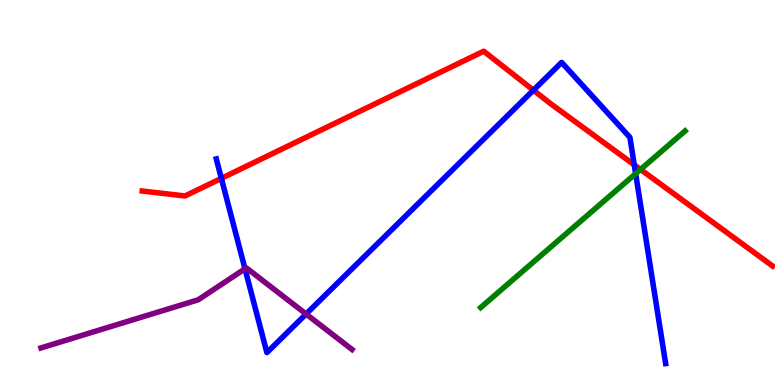[{'lines': ['blue', 'red'], 'intersections': [{'x': 2.86, 'y': 5.37}, {'x': 6.88, 'y': 7.66}, {'x': 8.18, 'y': 5.72}]}, {'lines': ['green', 'red'], 'intersections': [{'x': 8.27, 'y': 5.6}]}, {'lines': ['purple', 'red'], 'intersections': []}, {'lines': ['blue', 'green'], 'intersections': [{'x': 8.2, 'y': 5.49}]}, {'lines': ['blue', 'purple'], 'intersections': [{'x': 3.16, 'y': 3.02}, {'x': 3.95, 'y': 1.84}]}, {'lines': ['green', 'purple'], 'intersections': []}]